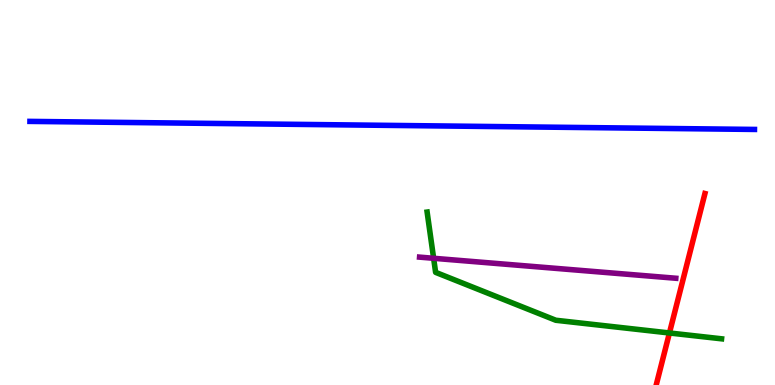[{'lines': ['blue', 'red'], 'intersections': []}, {'lines': ['green', 'red'], 'intersections': [{'x': 8.64, 'y': 1.35}]}, {'lines': ['purple', 'red'], 'intersections': []}, {'lines': ['blue', 'green'], 'intersections': []}, {'lines': ['blue', 'purple'], 'intersections': []}, {'lines': ['green', 'purple'], 'intersections': [{'x': 5.6, 'y': 3.29}]}]